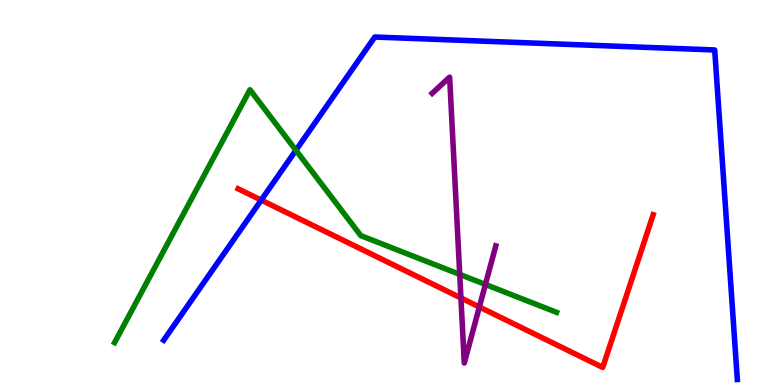[{'lines': ['blue', 'red'], 'intersections': [{'x': 3.37, 'y': 4.8}]}, {'lines': ['green', 'red'], 'intersections': []}, {'lines': ['purple', 'red'], 'intersections': [{'x': 5.95, 'y': 2.26}, {'x': 6.19, 'y': 2.03}]}, {'lines': ['blue', 'green'], 'intersections': [{'x': 3.82, 'y': 6.1}]}, {'lines': ['blue', 'purple'], 'intersections': []}, {'lines': ['green', 'purple'], 'intersections': [{'x': 5.93, 'y': 2.87}, {'x': 6.26, 'y': 2.61}]}]